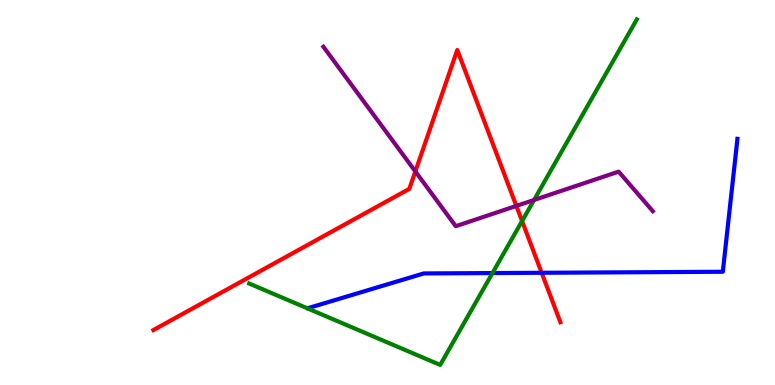[{'lines': ['blue', 'red'], 'intersections': [{'x': 6.99, 'y': 2.91}]}, {'lines': ['green', 'red'], 'intersections': [{'x': 6.74, 'y': 4.26}]}, {'lines': ['purple', 'red'], 'intersections': [{'x': 5.36, 'y': 5.55}, {'x': 6.66, 'y': 4.65}]}, {'lines': ['blue', 'green'], 'intersections': [{'x': 6.35, 'y': 2.91}]}, {'lines': ['blue', 'purple'], 'intersections': []}, {'lines': ['green', 'purple'], 'intersections': [{'x': 6.89, 'y': 4.81}]}]